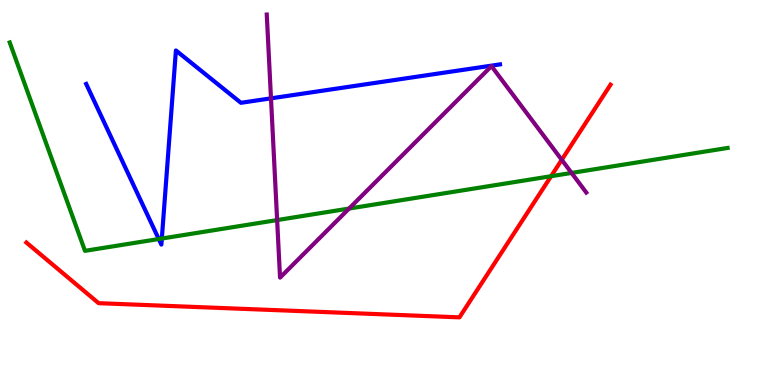[{'lines': ['blue', 'red'], 'intersections': []}, {'lines': ['green', 'red'], 'intersections': [{'x': 7.11, 'y': 5.42}]}, {'lines': ['purple', 'red'], 'intersections': [{'x': 7.25, 'y': 5.85}]}, {'lines': ['blue', 'green'], 'intersections': [{'x': 2.05, 'y': 3.79}, {'x': 2.09, 'y': 3.8}]}, {'lines': ['blue', 'purple'], 'intersections': [{'x': 3.5, 'y': 7.45}]}, {'lines': ['green', 'purple'], 'intersections': [{'x': 3.58, 'y': 4.28}, {'x': 4.5, 'y': 4.58}, {'x': 7.38, 'y': 5.51}]}]